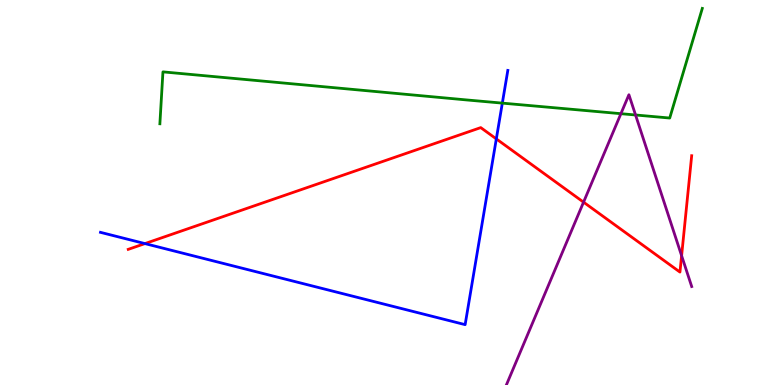[{'lines': ['blue', 'red'], 'intersections': [{'x': 1.87, 'y': 3.67}, {'x': 6.4, 'y': 6.39}]}, {'lines': ['green', 'red'], 'intersections': []}, {'lines': ['purple', 'red'], 'intersections': [{'x': 7.53, 'y': 4.75}, {'x': 8.79, 'y': 3.36}]}, {'lines': ['blue', 'green'], 'intersections': [{'x': 6.48, 'y': 7.32}]}, {'lines': ['blue', 'purple'], 'intersections': []}, {'lines': ['green', 'purple'], 'intersections': [{'x': 8.01, 'y': 7.05}, {'x': 8.2, 'y': 7.01}]}]